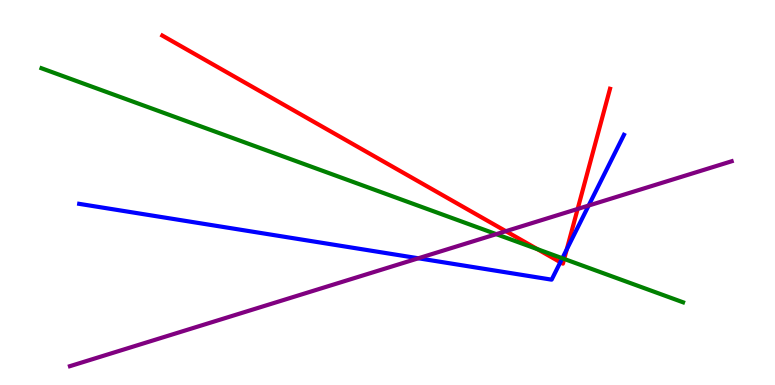[{'lines': ['blue', 'red'], 'intersections': [{'x': 7.23, 'y': 3.19}, {'x': 7.31, 'y': 3.52}]}, {'lines': ['green', 'red'], 'intersections': [{'x': 6.93, 'y': 3.53}, {'x': 7.28, 'y': 3.27}]}, {'lines': ['purple', 'red'], 'intersections': [{'x': 6.53, 'y': 4.0}, {'x': 7.45, 'y': 4.57}]}, {'lines': ['blue', 'green'], 'intersections': [{'x': 7.26, 'y': 3.29}]}, {'lines': ['blue', 'purple'], 'intersections': [{'x': 5.4, 'y': 3.29}, {'x': 7.6, 'y': 4.66}]}, {'lines': ['green', 'purple'], 'intersections': [{'x': 6.4, 'y': 3.92}]}]